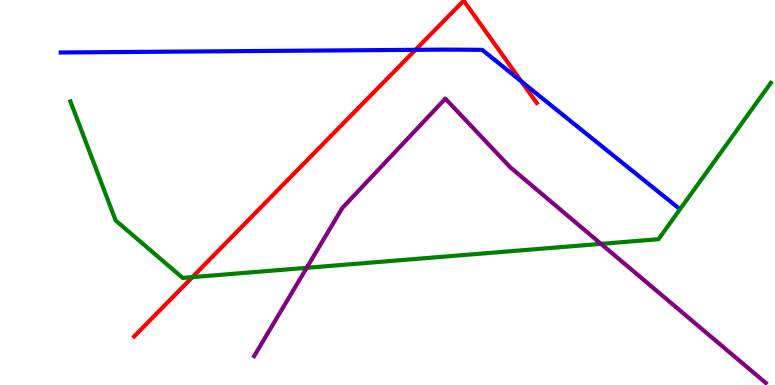[{'lines': ['blue', 'red'], 'intersections': [{'x': 5.36, 'y': 8.71}, {'x': 6.73, 'y': 7.89}]}, {'lines': ['green', 'red'], 'intersections': [{'x': 2.48, 'y': 2.8}]}, {'lines': ['purple', 'red'], 'intersections': []}, {'lines': ['blue', 'green'], 'intersections': []}, {'lines': ['blue', 'purple'], 'intersections': []}, {'lines': ['green', 'purple'], 'intersections': [{'x': 3.96, 'y': 3.04}, {'x': 7.75, 'y': 3.67}]}]